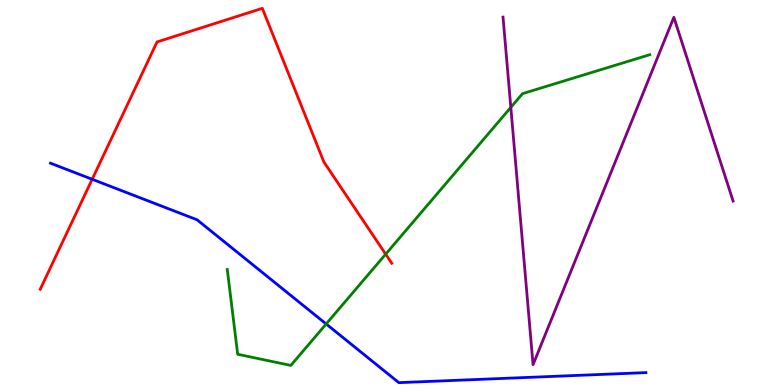[{'lines': ['blue', 'red'], 'intersections': [{'x': 1.19, 'y': 5.34}]}, {'lines': ['green', 'red'], 'intersections': [{'x': 4.98, 'y': 3.4}]}, {'lines': ['purple', 'red'], 'intersections': []}, {'lines': ['blue', 'green'], 'intersections': [{'x': 4.21, 'y': 1.58}]}, {'lines': ['blue', 'purple'], 'intersections': []}, {'lines': ['green', 'purple'], 'intersections': [{'x': 6.59, 'y': 7.21}]}]